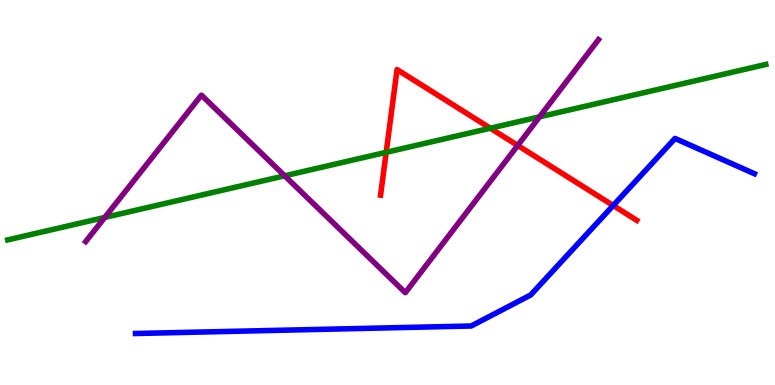[{'lines': ['blue', 'red'], 'intersections': [{'x': 7.91, 'y': 4.66}]}, {'lines': ['green', 'red'], 'intersections': [{'x': 4.98, 'y': 6.04}, {'x': 6.33, 'y': 6.67}]}, {'lines': ['purple', 'red'], 'intersections': [{'x': 6.68, 'y': 6.22}]}, {'lines': ['blue', 'green'], 'intersections': []}, {'lines': ['blue', 'purple'], 'intersections': []}, {'lines': ['green', 'purple'], 'intersections': [{'x': 1.35, 'y': 4.35}, {'x': 3.67, 'y': 5.43}, {'x': 6.96, 'y': 6.97}]}]